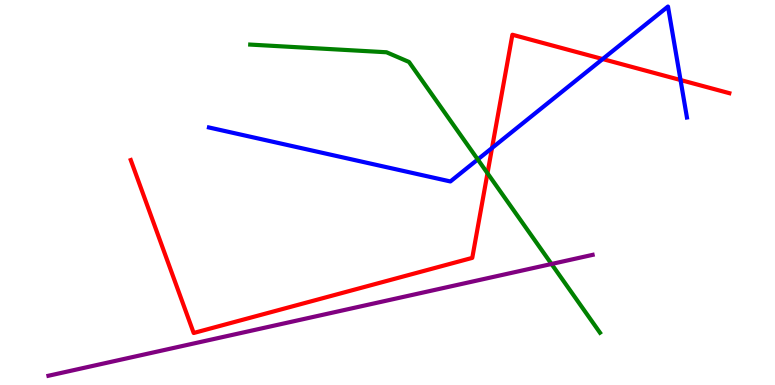[{'lines': ['blue', 'red'], 'intersections': [{'x': 6.35, 'y': 6.16}, {'x': 7.78, 'y': 8.47}, {'x': 8.78, 'y': 7.92}]}, {'lines': ['green', 'red'], 'intersections': [{'x': 6.29, 'y': 5.5}]}, {'lines': ['purple', 'red'], 'intersections': []}, {'lines': ['blue', 'green'], 'intersections': [{'x': 6.16, 'y': 5.86}]}, {'lines': ['blue', 'purple'], 'intersections': []}, {'lines': ['green', 'purple'], 'intersections': [{'x': 7.12, 'y': 3.14}]}]